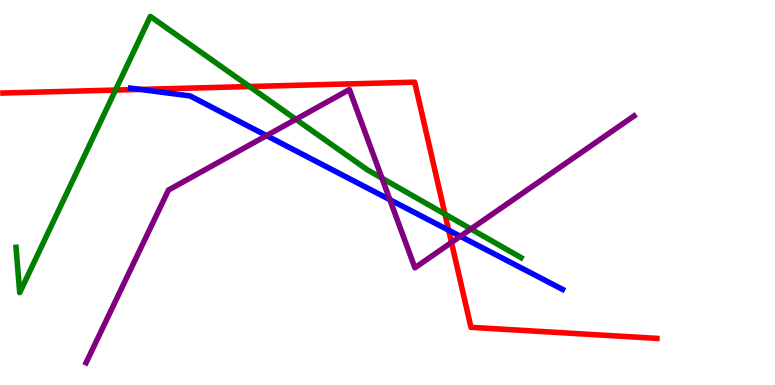[{'lines': ['blue', 'red'], 'intersections': [{'x': 1.81, 'y': 7.68}, {'x': 5.79, 'y': 4.02}]}, {'lines': ['green', 'red'], 'intersections': [{'x': 1.49, 'y': 7.66}, {'x': 3.22, 'y': 7.75}, {'x': 5.74, 'y': 4.44}]}, {'lines': ['purple', 'red'], 'intersections': [{'x': 5.83, 'y': 3.7}]}, {'lines': ['blue', 'green'], 'intersections': []}, {'lines': ['blue', 'purple'], 'intersections': [{'x': 3.44, 'y': 6.48}, {'x': 5.03, 'y': 4.81}, {'x': 5.94, 'y': 3.86}]}, {'lines': ['green', 'purple'], 'intersections': [{'x': 3.82, 'y': 6.9}, {'x': 4.93, 'y': 5.37}, {'x': 6.08, 'y': 4.05}]}]